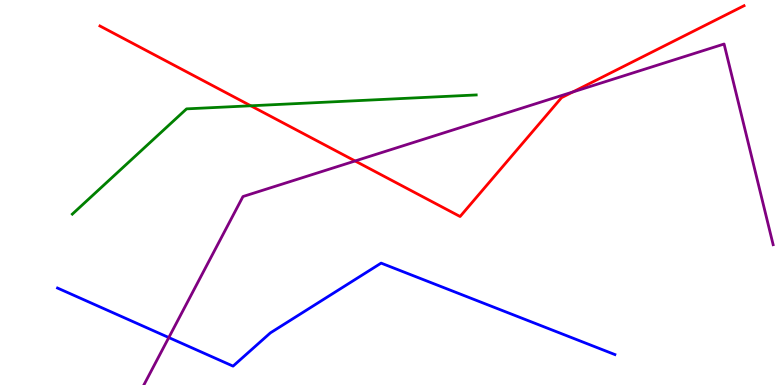[{'lines': ['blue', 'red'], 'intersections': []}, {'lines': ['green', 'red'], 'intersections': [{'x': 3.24, 'y': 7.25}]}, {'lines': ['purple', 'red'], 'intersections': [{'x': 4.58, 'y': 5.82}, {'x': 7.39, 'y': 7.61}]}, {'lines': ['blue', 'green'], 'intersections': []}, {'lines': ['blue', 'purple'], 'intersections': [{'x': 2.18, 'y': 1.23}]}, {'lines': ['green', 'purple'], 'intersections': []}]